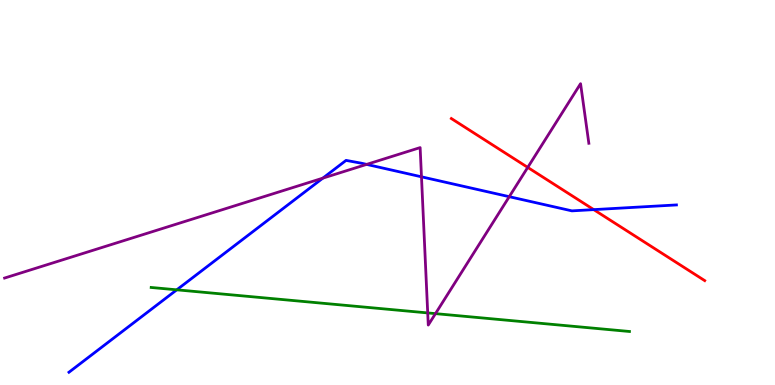[{'lines': ['blue', 'red'], 'intersections': [{'x': 7.66, 'y': 4.56}]}, {'lines': ['green', 'red'], 'intersections': []}, {'lines': ['purple', 'red'], 'intersections': [{'x': 6.81, 'y': 5.65}]}, {'lines': ['blue', 'green'], 'intersections': [{'x': 2.28, 'y': 2.47}]}, {'lines': ['blue', 'purple'], 'intersections': [{'x': 4.17, 'y': 5.37}, {'x': 4.73, 'y': 5.73}, {'x': 5.44, 'y': 5.41}, {'x': 6.57, 'y': 4.89}]}, {'lines': ['green', 'purple'], 'intersections': [{'x': 5.52, 'y': 1.87}, {'x': 5.62, 'y': 1.85}]}]